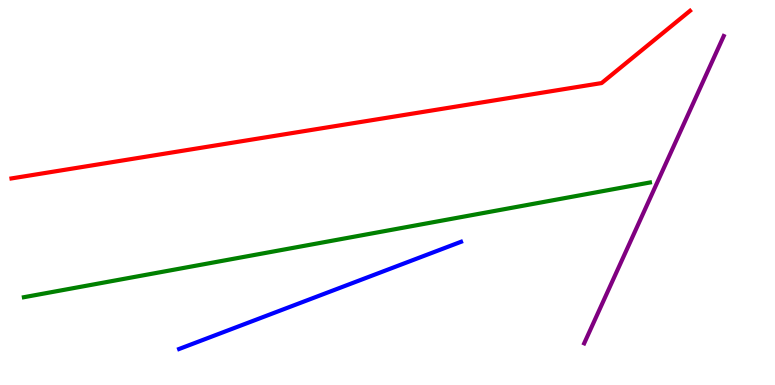[{'lines': ['blue', 'red'], 'intersections': []}, {'lines': ['green', 'red'], 'intersections': []}, {'lines': ['purple', 'red'], 'intersections': []}, {'lines': ['blue', 'green'], 'intersections': []}, {'lines': ['blue', 'purple'], 'intersections': []}, {'lines': ['green', 'purple'], 'intersections': []}]